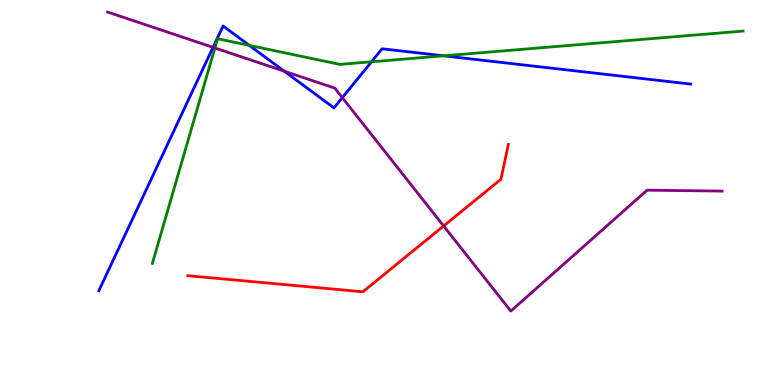[{'lines': ['blue', 'red'], 'intersections': []}, {'lines': ['green', 'red'], 'intersections': []}, {'lines': ['purple', 'red'], 'intersections': [{'x': 5.72, 'y': 4.13}]}, {'lines': ['blue', 'green'], 'intersections': [{'x': 3.22, 'y': 8.82}, {'x': 4.79, 'y': 8.4}, {'x': 5.72, 'y': 8.55}]}, {'lines': ['blue', 'purple'], 'intersections': [{'x': 2.75, 'y': 8.77}, {'x': 3.67, 'y': 8.15}, {'x': 4.42, 'y': 7.46}]}, {'lines': ['green', 'purple'], 'intersections': [{'x': 2.77, 'y': 8.75}]}]